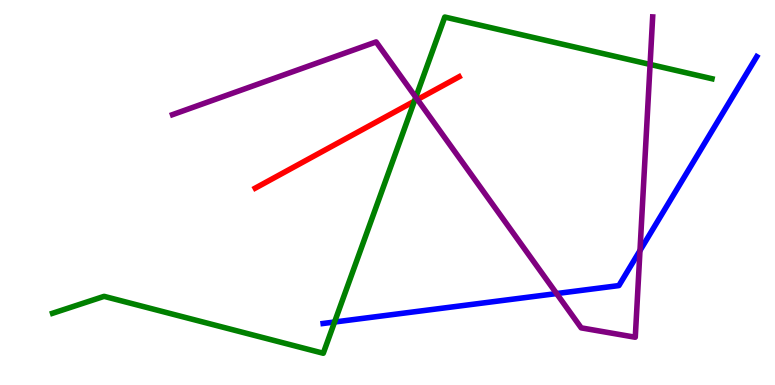[{'lines': ['blue', 'red'], 'intersections': []}, {'lines': ['green', 'red'], 'intersections': [{'x': 5.35, 'y': 7.37}]}, {'lines': ['purple', 'red'], 'intersections': [{'x': 5.39, 'y': 7.41}]}, {'lines': ['blue', 'green'], 'intersections': [{'x': 4.32, 'y': 1.64}]}, {'lines': ['blue', 'purple'], 'intersections': [{'x': 7.18, 'y': 2.37}, {'x': 8.26, 'y': 3.49}]}, {'lines': ['green', 'purple'], 'intersections': [{'x': 5.37, 'y': 7.47}, {'x': 8.39, 'y': 8.33}]}]